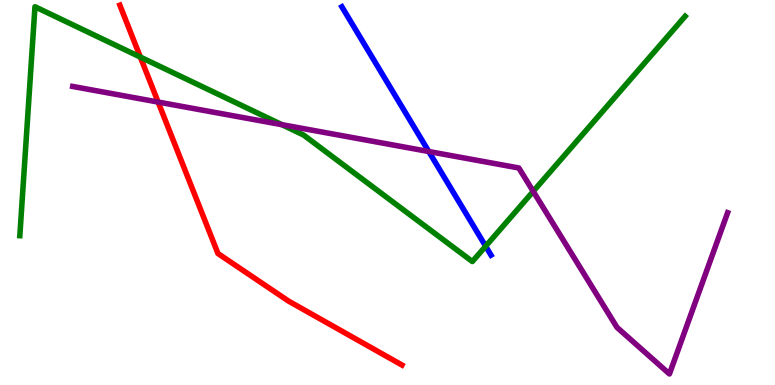[{'lines': ['blue', 'red'], 'intersections': []}, {'lines': ['green', 'red'], 'intersections': [{'x': 1.81, 'y': 8.52}]}, {'lines': ['purple', 'red'], 'intersections': [{'x': 2.04, 'y': 7.35}]}, {'lines': ['blue', 'green'], 'intersections': [{'x': 6.27, 'y': 3.6}]}, {'lines': ['blue', 'purple'], 'intersections': [{'x': 5.53, 'y': 6.06}]}, {'lines': ['green', 'purple'], 'intersections': [{'x': 3.64, 'y': 6.76}, {'x': 6.88, 'y': 5.03}]}]